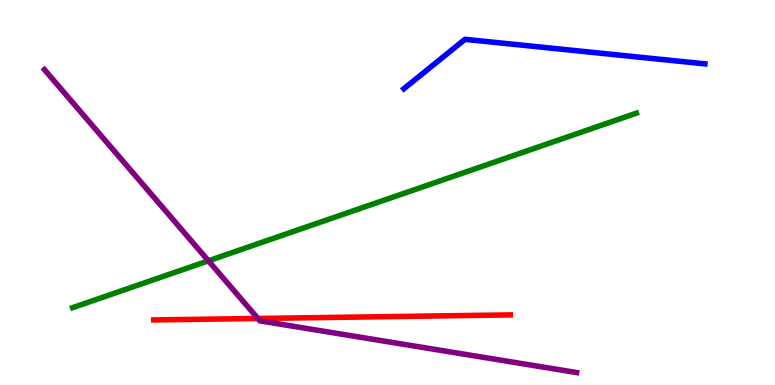[{'lines': ['blue', 'red'], 'intersections': []}, {'lines': ['green', 'red'], 'intersections': []}, {'lines': ['purple', 'red'], 'intersections': [{'x': 3.33, 'y': 1.73}]}, {'lines': ['blue', 'green'], 'intersections': []}, {'lines': ['blue', 'purple'], 'intersections': []}, {'lines': ['green', 'purple'], 'intersections': [{'x': 2.69, 'y': 3.23}]}]